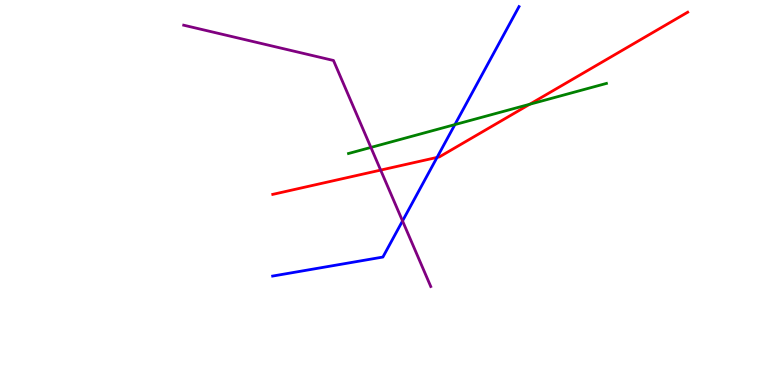[{'lines': ['blue', 'red'], 'intersections': [{'x': 5.64, 'y': 5.91}]}, {'lines': ['green', 'red'], 'intersections': [{'x': 6.83, 'y': 7.29}]}, {'lines': ['purple', 'red'], 'intersections': [{'x': 4.91, 'y': 5.58}]}, {'lines': ['blue', 'green'], 'intersections': [{'x': 5.87, 'y': 6.76}]}, {'lines': ['blue', 'purple'], 'intersections': [{'x': 5.19, 'y': 4.26}]}, {'lines': ['green', 'purple'], 'intersections': [{'x': 4.79, 'y': 6.17}]}]